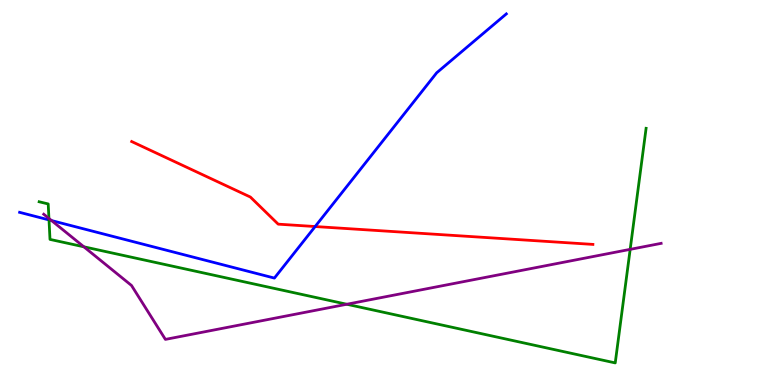[{'lines': ['blue', 'red'], 'intersections': [{'x': 4.07, 'y': 4.12}]}, {'lines': ['green', 'red'], 'intersections': []}, {'lines': ['purple', 'red'], 'intersections': []}, {'lines': ['blue', 'green'], 'intersections': [{'x': 0.632, 'y': 4.29}]}, {'lines': ['blue', 'purple'], 'intersections': [{'x': 0.665, 'y': 4.27}]}, {'lines': ['green', 'purple'], 'intersections': [{'x': 0.631, 'y': 4.33}, {'x': 1.08, 'y': 3.59}, {'x': 4.47, 'y': 2.1}, {'x': 8.13, 'y': 3.52}]}]